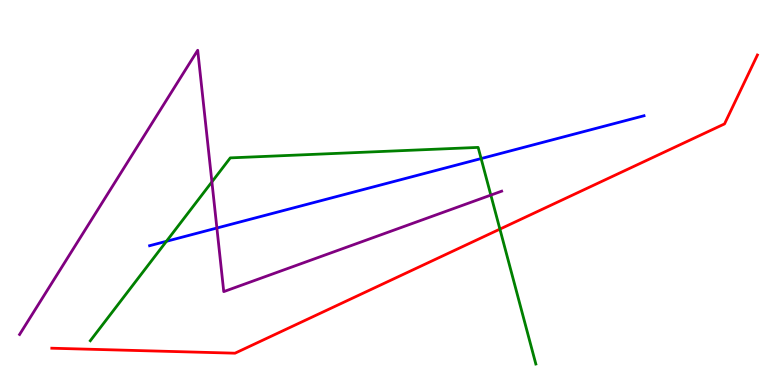[{'lines': ['blue', 'red'], 'intersections': []}, {'lines': ['green', 'red'], 'intersections': [{'x': 6.45, 'y': 4.05}]}, {'lines': ['purple', 'red'], 'intersections': []}, {'lines': ['blue', 'green'], 'intersections': [{'x': 2.15, 'y': 3.73}, {'x': 6.21, 'y': 5.88}]}, {'lines': ['blue', 'purple'], 'intersections': [{'x': 2.8, 'y': 4.08}]}, {'lines': ['green', 'purple'], 'intersections': [{'x': 2.73, 'y': 5.28}, {'x': 6.33, 'y': 4.93}]}]